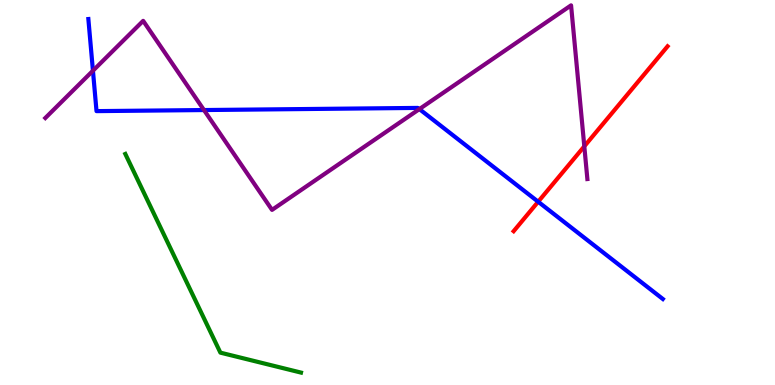[{'lines': ['blue', 'red'], 'intersections': [{'x': 6.94, 'y': 4.76}]}, {'lines': ['green', 'red'], 'intersections': []}, {'lines': ['purple', 'red'], 'intersections': [{'x': 7.54, 'y': 6.2}]}, {'lines': ['blue', 'green'], 'intersections': []}, {'lines': ['blue', 'purple'], 'intersections': [{'x': 1.2, 'y': 8.16}, {'x': 2.63, 'y': 7.14}, {'x': 5.41, 'y': 7.17}]}, {'lines': ['green', 'purple'], 'intersections': []}]